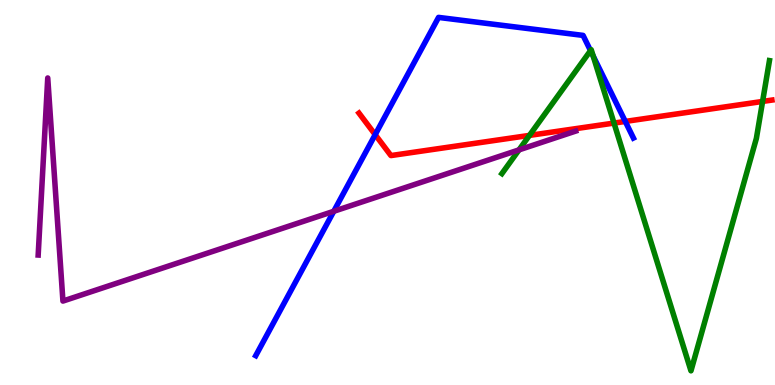[{'lines': ['blue', 'red'], 'intersections': [{'x': 4.84, 'y': 6.5}, {'x': 8.07, 'y': 6.85}]}, {'lines': ['green', 'red'], 'intersections': [{'x': 6.83, 'y': 6.48}, {'x': 7.92, 'y': 6.8}, {'x': 9.84, 'y': 7.37}]}, {'lines': ['purple', 'red'], 'intersections': []}, {'lines': ['blue', 'green'], 'intersections': [{'x': 7.62, 'y': 8.69}, {'x': 7.65, 'y': 8.55}]}, {'lines': ['blue', 'purple'], 'intersections': [{'x': 4.31, 'y': 4.51}]}, {'lines': ['green', 'purple'], 'intersections': [{'x': 6.7, 'y': 6.11}]}]